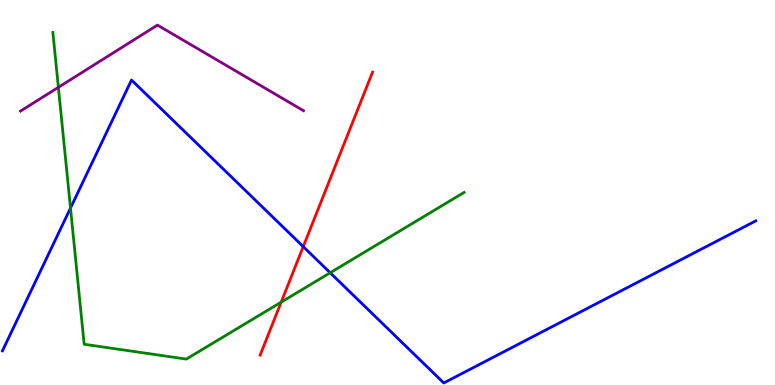[{'lines': ['blue', 'red'], 'intersections': [{'x': 3.91, 'y': 3.59}]}, {'lines': ['green', 'red'], 'intersections': [{'x': 3.63, 'y': 2.15}]}, {'lines': ['purple', 'red'], 'intersections': []}, {'lines': ['blue', 'green'], 'intersections': [{'x': 0.91, 'y': 4.6}, {'x': 4.26, 'y': 2.92}]}, {'lines': ['blue', 'purple'], 'intersections': []}, {'lines': ['green', 'purple'], 'intersections': [{'x': 0.753, 'y': 7.73}]}]